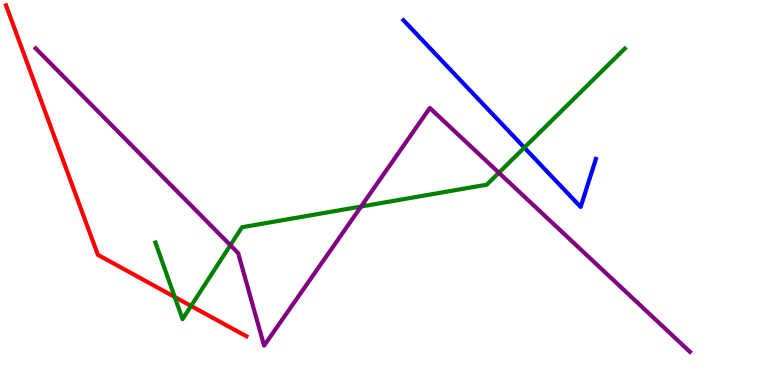[{'lines': ['blue', 'red'], 'intersections': []}, {'lines': ['green', 'red'], 'intersections': [{'x': 2.25, 'y': 2.29}, {'x': 2.47, 'y': 2.05}]}, {'lines': ['purple', 'red'], 'intersections': []}, {'lines': ['blue', 'green'], 'intersections': [{'x': 6.77, 'y': 6.17}]}, {'lines': ['blue', 'purple'], 'intersections': []}, {'lines': ['green', 'purple'], 'intersections': [{'x': 2.97, 'y': 3.63}, {'x': 4.66, 'y': 4.64}, {'x': 6.44, 'y': 5.51}]}]